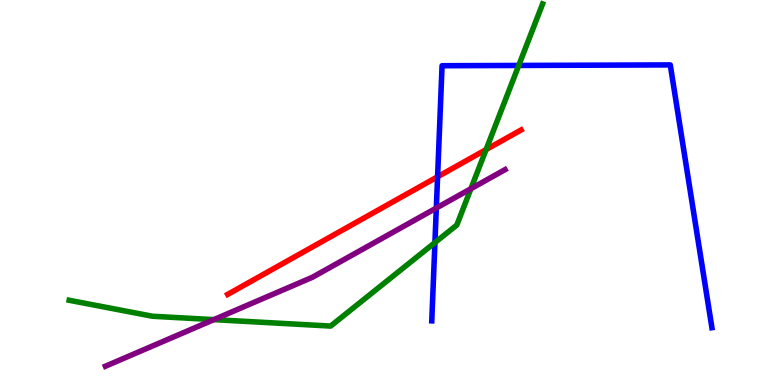[{'lines': ['blue', 'red'], 'intersections': [{'x': 5.65, 'y': 5.41}]}, {'lines': ['green', 'red'], 'intersections': [{'x': 6.27, 'y': 6.11}]}, {'lines': ['purple', 'red'], 'intersections': []}, {'lines': ['blue', 'green'], 'intersections': [{'x': 5.61, 'y': 3.7}, {'x': 6.69, 'y': 8.3}]}, {'lines': ['blue', 'purple'], 'intersections': [{'x': 5.63, 'y': 4.6}]}, {'lines': ['green', 'purple'], 'intersections': [{'x': 2.76, 'y': 1.7}, {'x': 6.08, 'y': 5.1}]}]